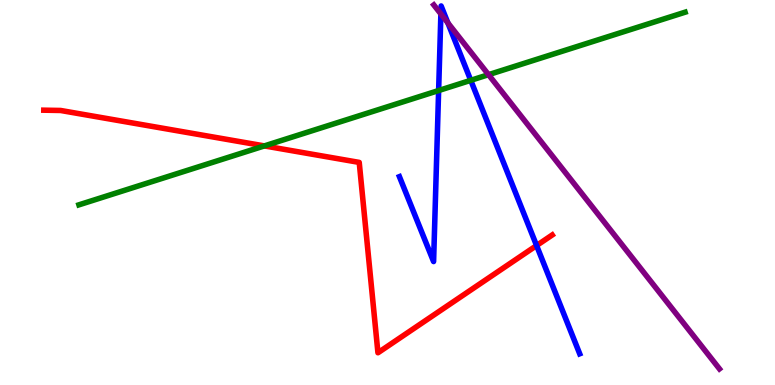[{'lines': ['blue', 'red'], 'intersections': [{'x': 6.92, 'y': 3.62}]}, {'lines': ['green', 'red'], 'intersections': [{'x': 3.41, 'y': 6.21}]}, {'lines': ['purple', 'red'], 'intersections': []}, {'lines': ['blue', 'green'], 'intersections': [{'x': 5.66, 'y': 7.65}, {'x': 6.07, 'y': 7.91}]}, {'lines': ['blue', 'purple'], 'intersections': [{'x': 5.69, 'y': 9.64}, {'x': 5.78, 'y': 9.41}]}, {'lines': ['green', 'purple'], 'intersections': [{'x': 6.3, 'y': 8.06}]}]